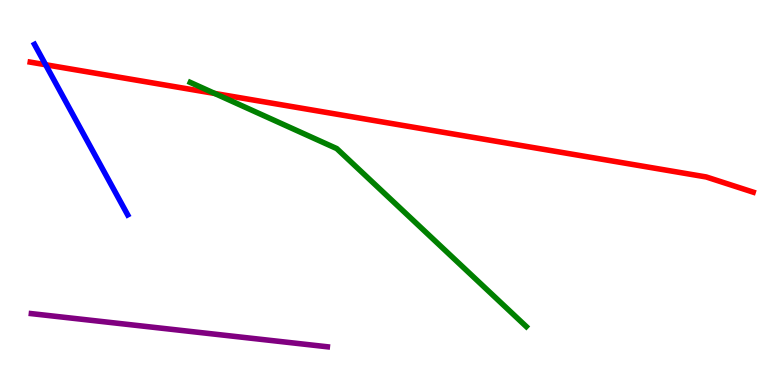[{'lines': ['blue', 'red'], 'intersections': [{'x': 0.589, 'y': 8.32}]}, {'lines': ['green', 'red'], 'intersections': [{'x': 2.77, 'y': 7.57}]}, {'lines': ['purple', 'red'], 'intersections': []}, {'lines': ['blue', 'green'], 'intersections': []}, {'lines': ['blue', 'purple'], 'intersections': []}, {'lines': ['green', 'purple'], 'intersections': []}]